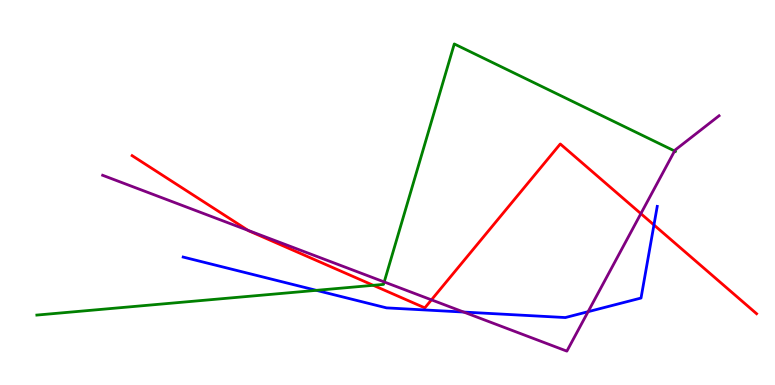[{'lines': ['blue', 'red'], 'intersections': [{'x': 8.44, 'y': 4.16}]}, {'lines': ['green', 'red'], 'intersections': [{'x': 4.82, 'y': 2.59}]}, {'lines': ['purple', 'red'], 'intersections': [{'x': 3.2, 'y': 4.02}, {'x': 5.57, 'y': 2.21}, {'x': 8.27, 'y': 4.45}]}, {'lines': ['blue', 'green'], 'intersections': [{'x': 4.08, 'y': 2.46}]}, {'lines': ['blue', 'purple'], 'intersections': [{'x': 5.98, 'y': 1.89}, {'x': 7.59, 'y': 1.9}]}, {'lines': ['green', 'purple'], 'intersections': [{'x': 4.96, 'y': 2.68}, {'x': 8.7, 'y': 6.08}]}]